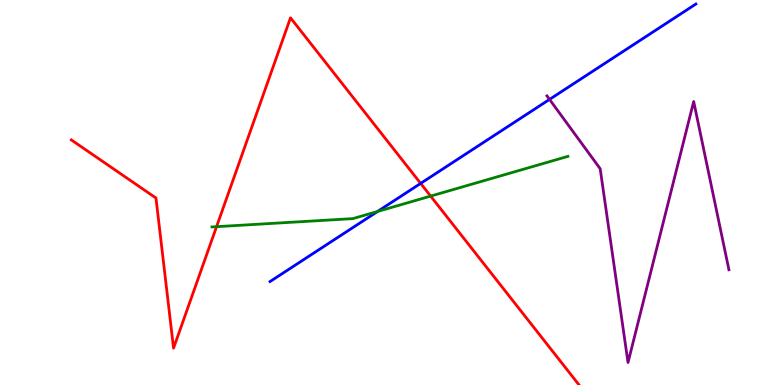[{'lines': ['blue', 'red'], 'intersections': [{'x': 5.43, 'y': 5.24}]}, {'lines': ['green', 'red'], 'intersections': [{'x': 2.79, 'y': 4.11}, {'x': 5.56, 'y': 4.91}]}, {'lines': ['purple', 'red'], 'intersections': []}, {'lines': ['blue', 'green'], 'intersections': [{'x': 4.87, 'y': 4.51}]}, {'lines': ['blue', 'purple'], 'intersections': [{'x': 7.09, 'y': 7.42}]}, {'lines': ['green', 'purple'], 'intersections': []}]